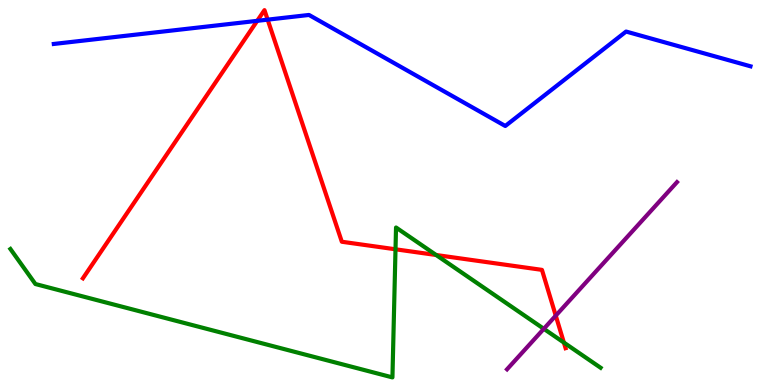[{'lines': ['blue', 'red'], 'intersections': [{'x': 3.32, 'y': 9.46}, {'x': 3.45, 'y': 9.49}]}, {'lines': ['green', 'red'], 'intersections': [{'x': 5.1, 'y': 3.52}, {'x': 5.63, 'y': 3.38}, {'x': 7.28, 'y': 1.1}]}, {'lines': ['purple', 'red'], 'intersections': [{'x': 7.17, 'y': 1.8}]}, {'lines': ['blue', 'green'], 'intersections': []}, {'lines': ['blue', 'purple'], 'intersections': []}, {'lines': ['green', 'purple'], 'intersections': [{'x': 7.02, 'y': 1.46}]}]